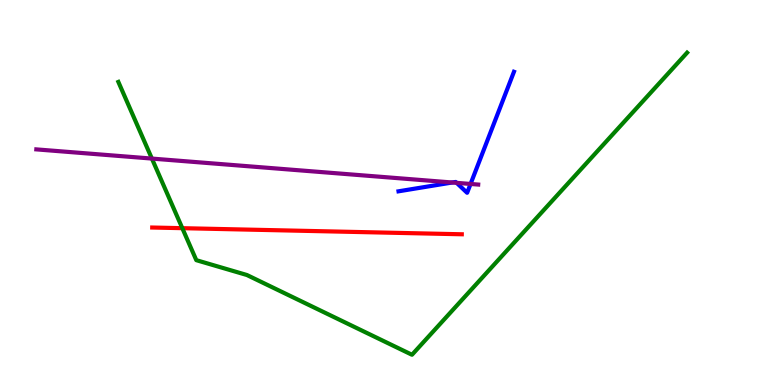[{'lines': ['blue', 'red'], 'intersections': []}, {'lines': ['green', 'red'], 'intersections': [{'x': 2.35, 'y': 4.07}]}, {'lines': ['purple', 'red'], 'intersections': []}, {'lines': ['blue', 'green'], 'intersections': []}, {'lines': ['blue', 'purple'], 'intersections': [{'x': 5.84, 'y': 5.26}, {'x': 5.89, 'y': 5.25}, {'x': 6.07, 'y': 5.22}]}, {'lines': ['green', 'purple'], 'intersections': [{'x': 1.96, 'y': 5.88}]}]